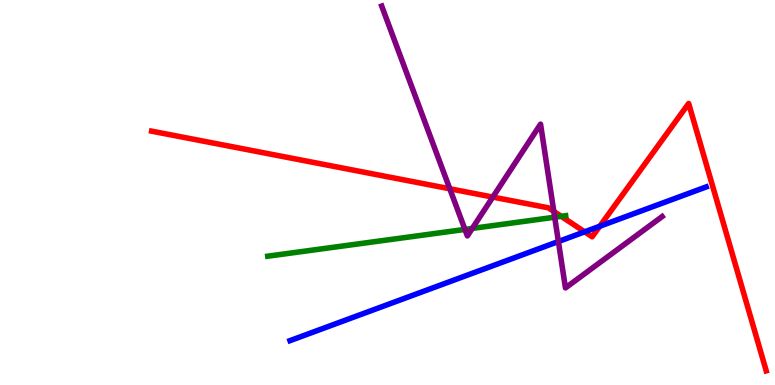[{'lines': ['blue', 'red'], 'intersections': [{'x': 7.54, 'y': 3.98}, {'x': 7.74, 'y': 4.12}]}, {'lines': ['green', 'red'], 'intersections': [{'x': 7.24, 'y': 4.38}]}, {'lines': ['purple', 'red'], 'intersections': [{'x': 5.8, 'y': 5.1}, {'x': 6.36, 'y': 4.88}, {'x': 7.15, 'y': 4.51}]}, {'lines': ['blue', 'green'], 'intersections': []}, {'lines': ['blue', 'purple'], 'intersections': [{'x': 7.21, 'y': 3.73}]}, {'lines': ['green', 'purple'], 'intersections': [{'x': 6.0, 'y': 4.04}, {'x': 6.09, 'y': 4.07}, {'x': 7.16, 'y': 4.36}]}]